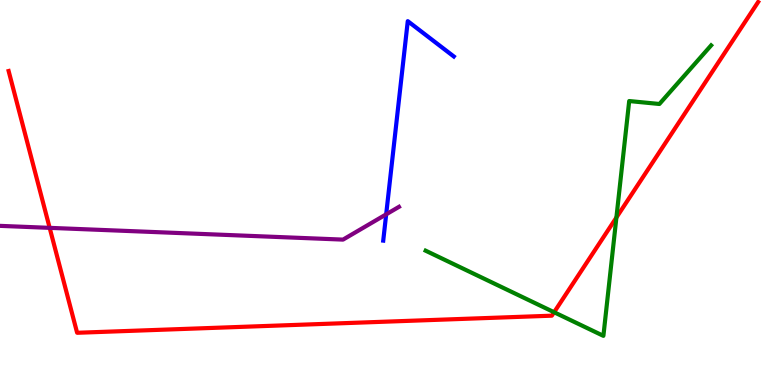[{'lines': ['blue', 'red'], 'intersections': []}, {'lines': ['green', 'red'], 'intersections': [{'x': 7.15, 'y': 1.89}, {'x': 7.95, 'y': 4.35}]}, {'lines': ['purple', 'red'], 'intersections': [{'x': 0.641, 'y': 4.08}]}, {'lines': ['blue', 'green'], 'intersections': []}, {'lines': ['blue', 'purple'], 'intersections': [{'x': 4.98, 'y': 4.43}]}, {'lines': ['green', 'purple'], 'intersections': []}]